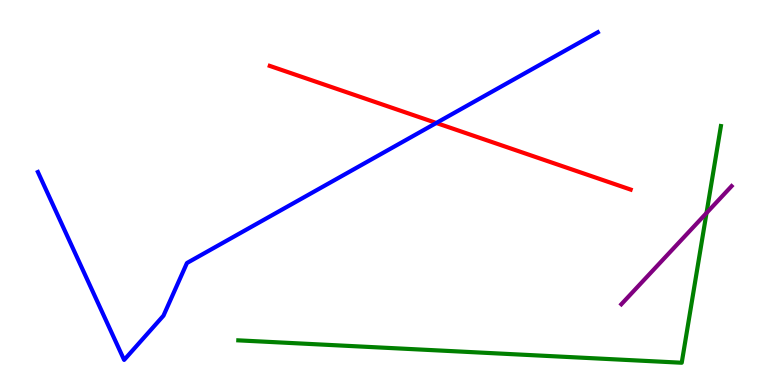[{'lines': ['blue', 'red'], 'intersections': [{'x': 5.63, 'y': 6.81}]}, {'lines': ['green', 'red'], 'intersections': []}, {'lines': ['purple', 'red'], 'intersections': []}, {'lines': ['blue', 'green'], 'intersections': []}, {'lines': ['blue', 'purple'], 'intersections': []}, {'lines': ['green', 'purple'], 'intersections': [{'x': 9.12, 'y': 4.47}]}]